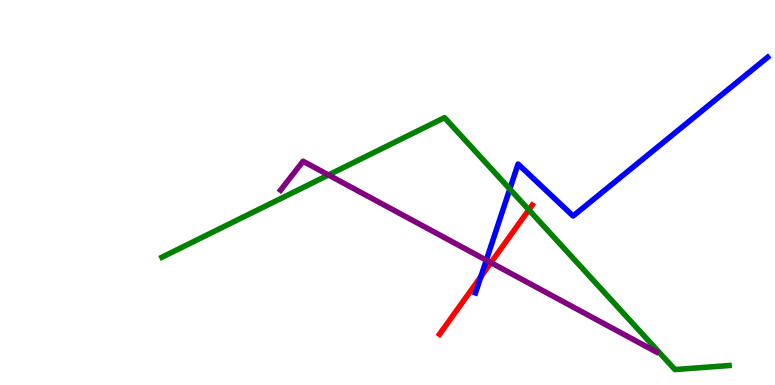[{'lines': ['blue', 'red'], 'intersections': [{'x': 6.2, 'y': 2.81}]}, {'lines': ['green', 'red'], 'intersections': [{'x': 6.82, 'y': 4.55}]}, {'lines': ['purple', 'red'], 'intersections': [{'x': 6.33, 'y': 3.18}]}, {'lines': ['blue', 'green'], 'intersections': [{'x': 6.58, 'y': 5.09}]}, {'lines': ['blue', 'purple'], 'intersections': [{'x': 6.28, 'y': 3.24}]}, {'lines': ['green', 'purple'], 'intersections': [{'x': 4.24, 'y': 5.46}]}]